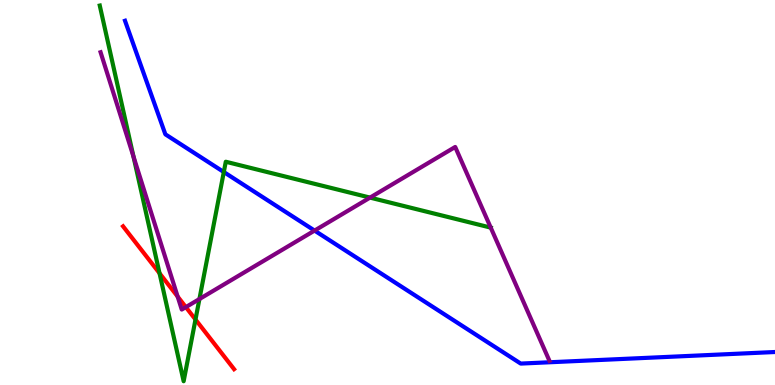[{'lines': ['blue', 'red'], 'intersections': []}, {'lines': ['green', 'red'], 'intersections': [{'x': 2.06, 'y': 2.9}, {'x': 2.52, 'y': 1.7}]}, {'lines': ['purple', 'red'], 'intersections': [{'x': 2.29, 'y': 2.3}, {'x': 2.4, 'y': 2.02}]}, {'lines': ['blue', 'green'], 'intersections': [{'x': 2.89, 'y': 5.53}]}, {'lines': ['blue', 'purple'], 'intersections': [{'x': 4.06, 'y': 4.01}]}, {'lines': ['green', 'purple'], 'intersections': [{'x': 1.72, 'y': 5.93}, {'x': 2.57, 'y': 2.23}, {'x': 4.77, 'y': 4.87}, {'x': 6.33, 'y': 4.09}]}]